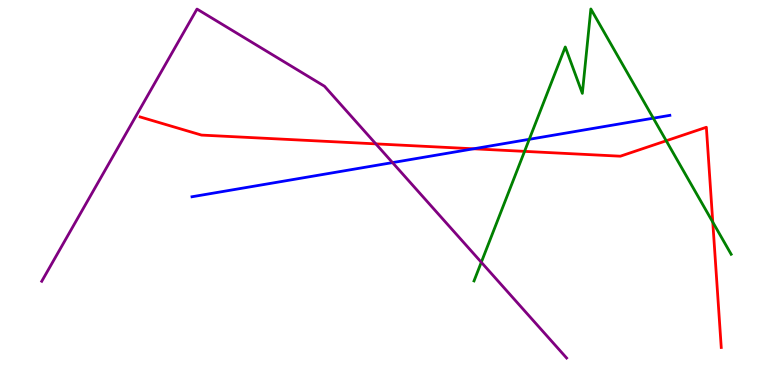[{'lines': ['blue', 'red'], 'intersections': [{'x': 6.11, 'y': 6.14}]}, {'lines': ['green', 'red'], 'intersections': [{'x': 6.77, 'y': 6.07}, {'x': 8.6, 'y': 6.34}, {'x': 9.2, 'y': 4.23}]}, {'lines': ['purple', 'red'], 'intersections': [{'x': 4.85, 'y': 6.26}]}, {'lines': ['blue', 'green'], 'intersections': [{'x': 6.83, 'y': 6.38}, {'x': 8.43, 'y': 6.93}]}, {'lines': ['blue', 'purple'], 'intersections': [{'x': 5.06, 'y': 5.78}]}, {'lines': ['green', 'purple'], 'intersections': [{'x': 6.21, 'y': 3.19}]}]